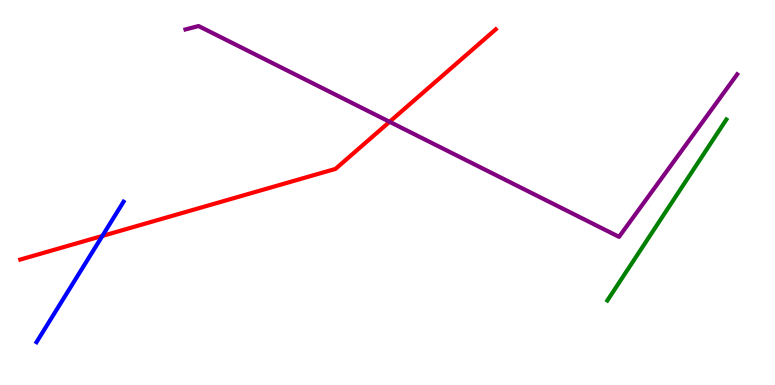[{'lines': ['blue', 'red'], 'intersections': [{'x': 1.32, 'y': 3.87}]}, {'lines': ['green', 'red'], 'intersections': []}, {'lines': ['purple', 'red'], 'intersections': [{'x': 5.03, 'y': 6.84}]}, {'lines': ['blue', 'green'], 'intersections': []}, {'lines': ['blue', 'purple'], 'intersections': []}, {'lines': ['green', 'purple'], 'intersections': []}]